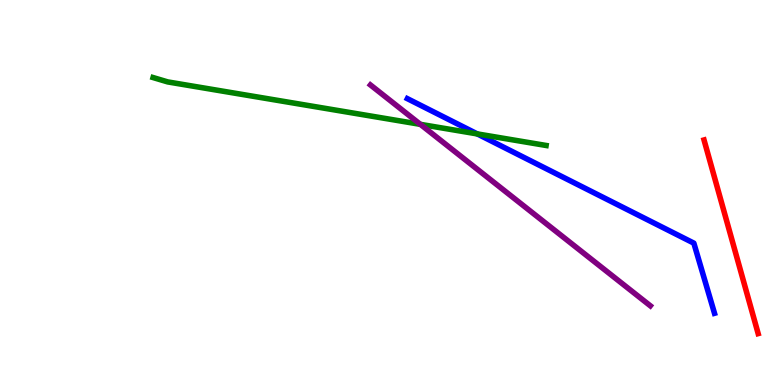[{'lines': ['blue', 'red'], 'intersections': []}, {'lines': ['green', 'red'], 'intersections': []}, {'lines': ['purple', 'red'], 'intersections': []}, {'lines': ['blue', 'green'], 'intersections': [{'x': 6.16, 'y': 6.52}]}, {'lines': ['blue', 'purple'], 'intersections': []}, {'lines': ['green', 'purple'], 'intersections': [{'x': 5.42, 'y': 6.77}]}]